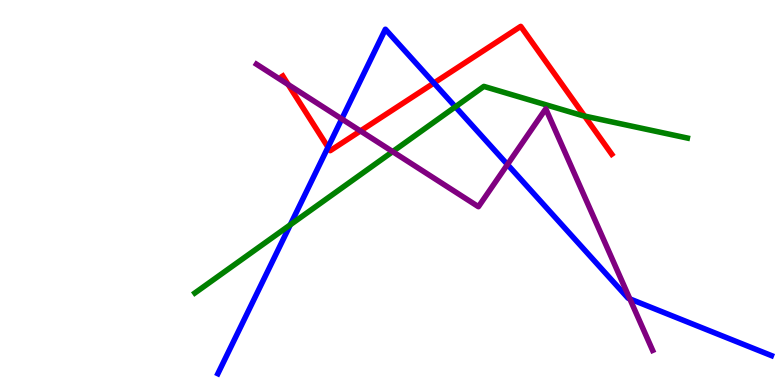[{'lines': ['blue', 'red'], 'intersections': [{'x': 4.23, 'y': 6.18}, {'x': 5.6, 'y': 7.84}]}, {'lines': ['green', 'red'], 'intersections': [{'x': 7.54, 'y': 6.99}]}, {'lines': ['purple', 'red'], 'intersections': [{'x': 3.72, 'y': 7.8}, {'x': 4.65, 'y': 6.6}]}, {'lines': ['blue', 'green'], 'intersections': [{'x': 3.75, 'y': 4.16}, {'x': 5.88, 'y': 7.23}]}, {'lines': ['blue', 'purple'], 'intersections': [{'x': 4.41, 'y': 6.91}, {'x': 6.55, 'y': 5.73}, {'x': 8.13, 'y': 2.24}]}, {'lines': ['green', 'purple'], 'intersections': [{'x': 5.07, 'y': 6.06}]}]